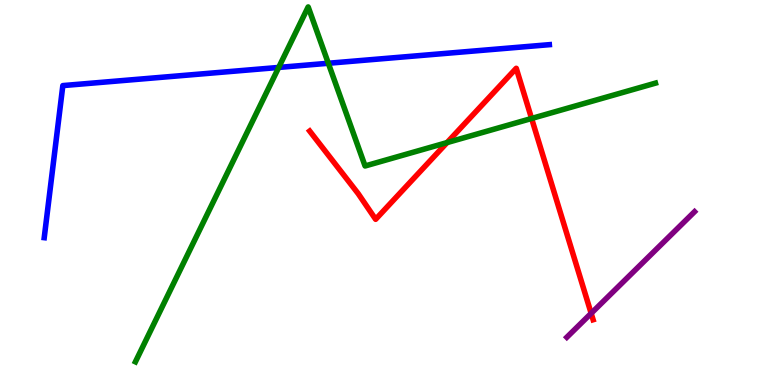[{'lines': ['blue', 'red'], 'intersections': []}, {'lines': ['green', 'red'], 'intersections': [{'x': 5.77, 'y': 6.3}, {'x': 6.86, 'y': 6.92}]}, {'lines': ['purple', 'red'], 'intersections': [{'x': 7.63, 'y': 1.86}]}, {'lines': ['blue', 'green'], 'intersections': [{'x': 3.6, 'y': 8.25}, {'x': 4.24, 'y': 8.36}]}, {'lines': ['blue', 'purple'], 'intersections': []}, {'lines': ['green', 'purple'], 'intersections': []}]